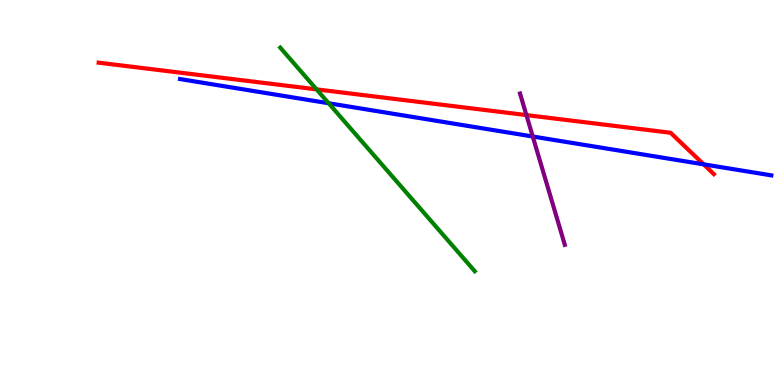[{'lines': ['blue', 'red'], 'intersections': [{'x': 9.08, 'y': 5.73}]}, {'lines': ['green', 'red'], 'intersections': [{'x': 4.08, 'y': 7.68}]}, {'lines': ['purple', 'red'], 'intersections': [{'x': 6.79, 'y': 7.01}]}, {'lines': ['blue', 'green'], 'intersections': [{'x': 4.24, 'y': 7.32}]}, {'lines': ['blue', 'purple'], 'intersections': [{'x': 6.87, 'y': 6.45}]}, {'lines': ['green', 'purple'], 'intersections': []}]